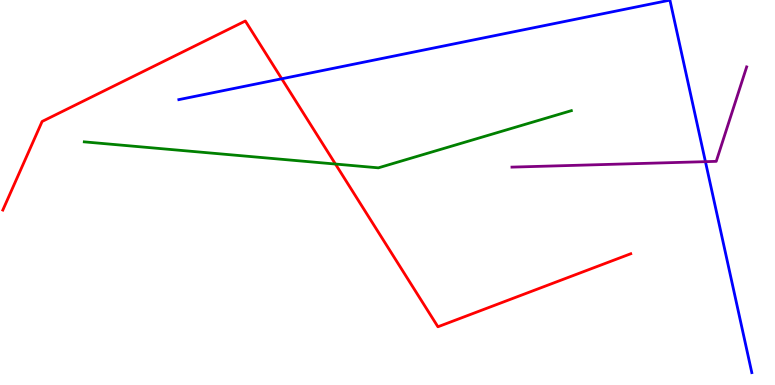[{'lines': ['blue', 'red'], 'intersections': [{'x': 3.64, 'y': 7.95}]}, {'lines': ['green', 'red'], 'intersections': [{'x': 4.33, 'y': 5.74}]}, {'lines': ['purple', 'red'], 'intersections': []}, {'lines': ['blue', 'green'], 'intersections': []}, {'lines': ['blue', 'purple'], 'intersections': [{'x': 9.1, 'y': 5.8}]}, {'lines': ['green', 'purple'], 'intersections': []}]